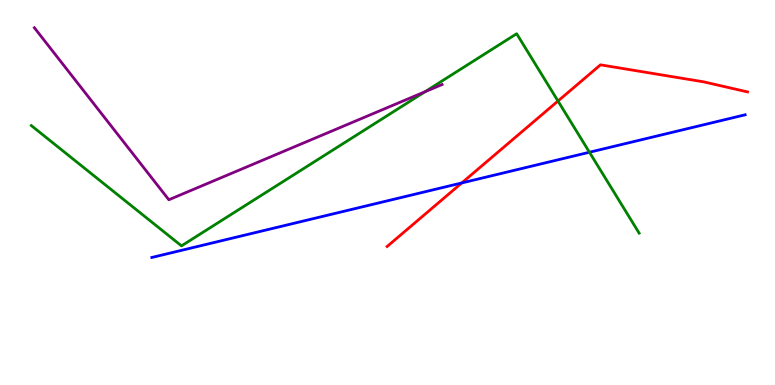[{'lines': ['blue', 'red'], 'intersections': [{'x': 5.96, 'y': 5.25}]}, {'lines': ['green', 'red'], 'intersections': [{'x': 7.2, 'y': 7.38}]}, {'lines': ['purple', 'red'], 'intersections': []}, {'lines': ['blue', 'green'], 'intersections': [{'x': 7.61, 'y': 6.05}]}, {'lines': ['blue', 'purple'], 'intersections': []}, {'lines': ['green', 'purple'], 'intersections': [{'x': 5.48, 'y': 7.62}]}]